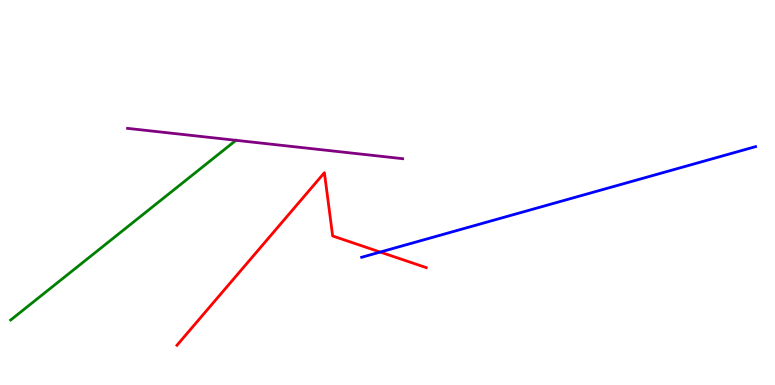[{'lines': ['blue', 'red'], 'intersections': [{'x': 4.91, 'y': 3.45}]}, {'lines': ['green', 'red'], 'intersections': []}, {'lines': ['purple', 'red'], 'intersections': []}, {'lines': ['blue', 'green'], 'intersections': []}, {'lines': ['blue', 'purple'], 'intersections': []}, {'lines': ['green', 'purple'], 'intersections': []}]